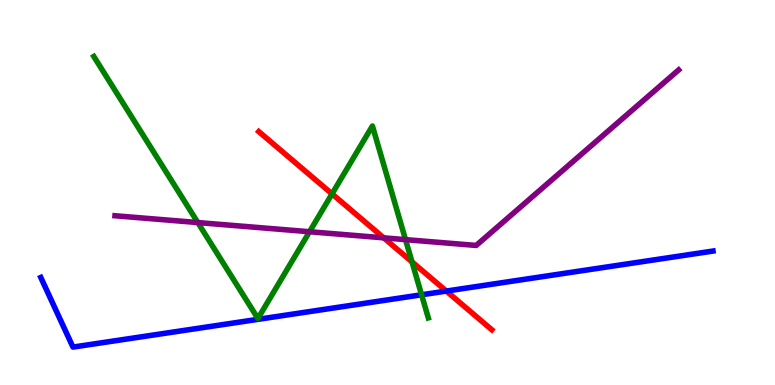[{'lines': ['blue', 'red'], 'intersections': [{'x': 5.76, 'y': 2.44}]}, {'lines': ['green', 'red'], 'intersections': [{'x': 4.28, 'y': 4.96}, {'x': 5.32, 'y': 3.2}]}, {'lines': ['purple', 'red'], 'intersections': [{'x': 4.95, 'y': 3.82}]}, {'lines': ['blue', 'green'], 'intersections': [{'x': 5.44, 'y': 2.34}]}, {'lines': ['blue', 'purple'], 'intersections': []}, {'lines': ['green', 'purple'], 'intersections': [{'x': 2.55, 'y': 4.22}, {'x': 3.99, 'y': 3.98}, {'x': 5.23, 'y': 3.78}]}]